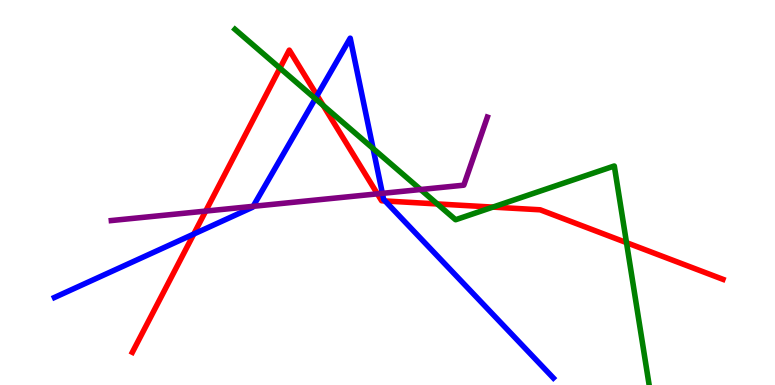[{'lines': ['blue', 'red'], 'intersections': [{'x': 2.5, 'y': 3.92}, {'x': 4.09, 'y': 7.52}, {'x': 4.97, 'y': 4.78}]}, {'lines': ['green', 'red'], 'intersections': [{'x': 3.61, 'y': 8.23}, {'x': 4.17, 'y': 7.26}, {'x': 5.64, 'y': 4.7}, {'x': 6.36, 'y': 4.62}, {'x': 8.08, 'y': 3.7}]}, {'lines': ['purple', 'red'], 'intersections': [{'x': 2.65, 'y': 4.52}, {'x': 4.87, 'y': 4.96}]}, {'lines': ['blue', 'green'], 'intersections': [{'x': 4.07, 'y': 7.44}, {'x': 4.81, 'y': 6.14}]}, {'lines': ['blue', 'purple'], 'intersections': [{'x': 3.27, 'y': 4.64}, {'x': 4.93, 'y': 4.98}]}, {'lines': ['green', 'purple'], 'intersections': [{'x': 5.43, 'y': 5.08}]}]